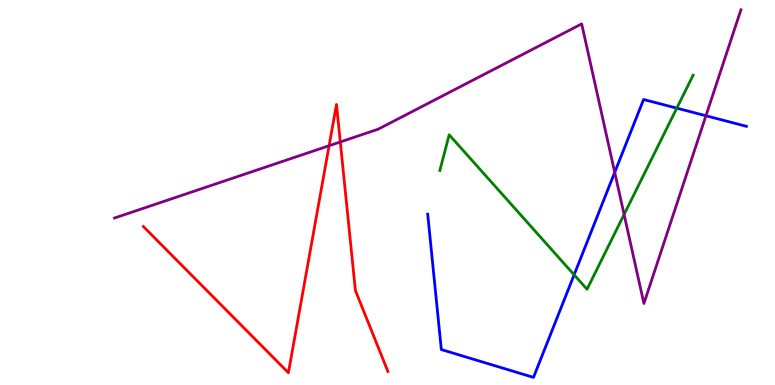[{'lines': ['blue', 'red'], 'intersections': []}, {'lines': ['green', 'red'], 'intersections': []}, {'lines': ['purple', 'red'], 'intersections': [{'x': 4.25, 'y': 6.21}, {'x': 4.39, 'y': 6.31}]}, {'lines': ['blue', 'green'], 'intersections': [{'x': 7.41, 'y': 2.86}, {'x': 8.73, 'y': 7.19}]}, {'lines': ['blue', 'purple'], 'intersections': [{'x': 7.93, 'y': 5.52}, {'x': 9.11, 'y': 6.99}]}, {'lines': ['green', 'purple'], 'intersections': [{'x': 8.05, 'y': 4.43}]}]